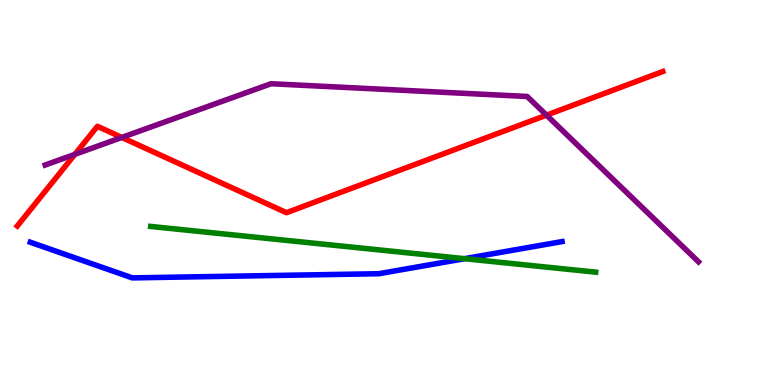[{'lines': ['blue', 'red'], 'intersections': []}, {'lines': ['green', 'red'], 'intersections': []}, {'lines': ['purple', 'red'], 'intersections': [{'x': 0.966, 'y': 5.99}, {'x': 1.57, 'y': 6.43}, {'x': 7.05, 'y': 7.01}]}, {'lines': ['blue', 'green'], 'intersections': [{'x': 5.99, 'y': 3.28}]}, {'lines': ['blue', 'purple'], 'intersections': []}, {'lines': ['green', 'purple'], 'intersections': []}]